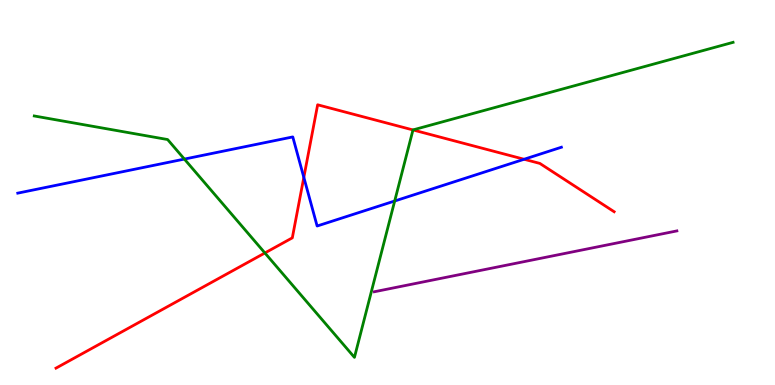[{'lines': ['blue', 'red'], 'intersections': [{'x': 3.92, 'y': 5.39}, {'x': 6.76, 'y': 5.86}]}, {'lines': ['green', 'red'], 'intersections': [{'x': 3.42, 'y': 3.43}, {'x': 5.33, 'y': 6.62}]}, {'lines': ['purple', 'red'], 'intersections': []}, {'lines': ['blue', 'green'], 'intersections': [{'x': 2.38, 'y': 5.87}, {'x': 5.09, 'y': 4.78}]}, {'lines': ['blue', 'purple'], 'intersections': []}, {'lines': ['green', 'purple'], 'intersections': []}]